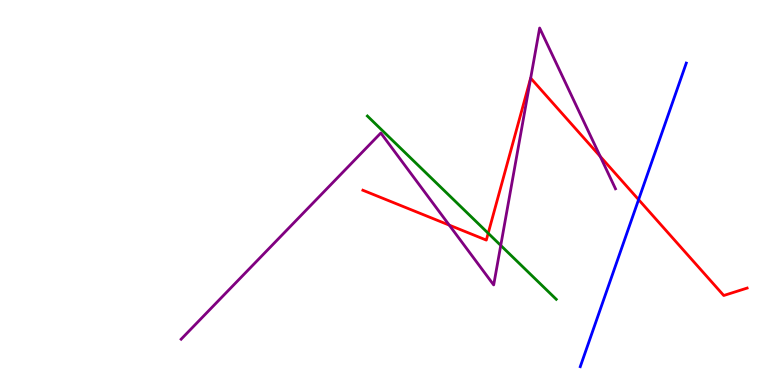[{'lines': ['blue', 'red'], 'intersections': [{'x': 8.24, 'y': 4.81}]}, {'lines': ['green', 'red'], 'intersections': [{'x': 6.3, 'y': 3.94}]}, {'lines': ['purple', 'red'], 'intersections': [{'x': 5.8, 'y': 4.15}, {'x': 6.85, 'y': 7.97}, {'x': 7.74, 'y': 5.94}]}, {'lines': ['blue', 'green'], 'intersections': []}, {'lines': ['blue', 'purple'], 'intersections': []}, {'lines': ['green', 'purple'], 'intersections': [{'x': 6.46, 'y': 3.63}]}]